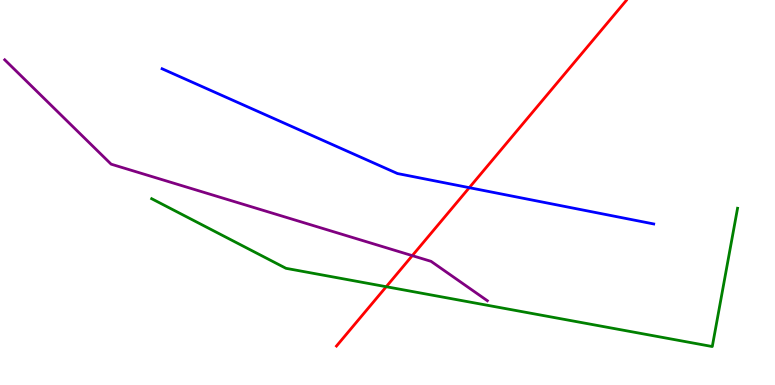[{'lines': ['blue', 'red'], 'intersections': [{'x': 6.06, 'y': 5.13}]}, {'lines': ['green', 'red'], 'intersections': [{'x': 4.98, 'y': 2.55}]}, {'lines': ['purple', 'red'], 'intersections': [{'x': 5.32, 'y': 3.36}]}, {'lines': ['blue', 'green'], 'intersections': []}, {'lines': ['blue', 'purple'], 'intersections': []}, {'lines': ['green', 'purple'], 'intersections': []}]